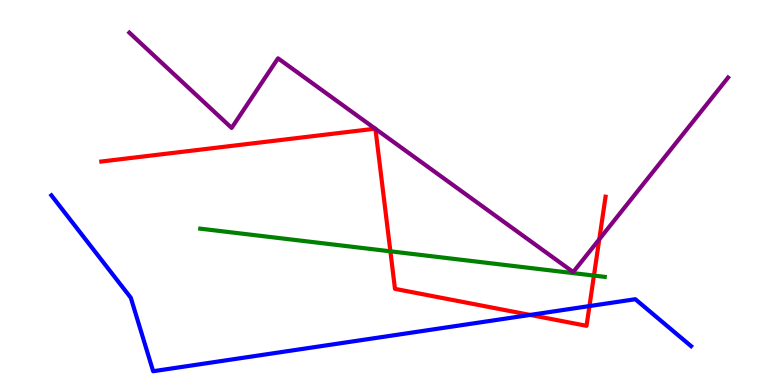[{'lines': ['blue', 'red'], 'intersections': [{'x': 6.84, 'y': 1.82}, {'x': 7.61, 'y': 2.05}]}, {'lines': ['green', 'red'], 'intersections': [{'x': 5.04, 'y': 3.47}, {'x': 7.66, 'y': 2.84}]}, {'lines': ['purple', 'red'], 'intersections': [{'x': 4.84, 'y': 6.66}, {'x': 4.84, 'y': 6.65}, {'x': 7.73, 'y': 3.78}]}, {'lines': ['blue', 'green'], 'intersections': []}, {'lines': ['blue', 'purple'], 'intersections': []}, {'lines': ['green', 'purple'], 'intersections': []}]